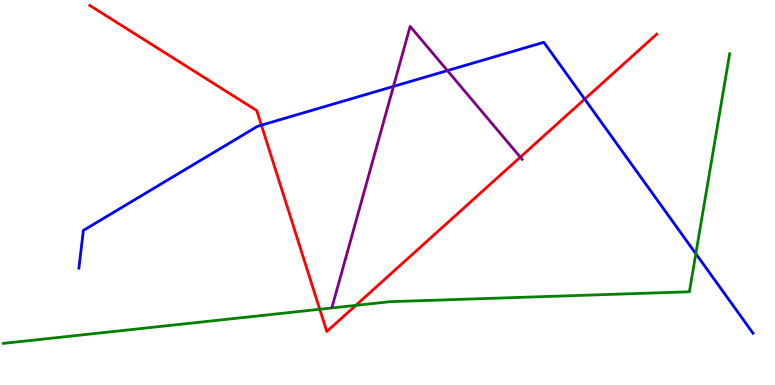[{'lines': ['blue', 'red'], 'intersections': [{'x': 3.37, 'y': 6.75}, {'x': 7.54, 'y': 7.43}]}, {'lines': ['green', 'red'], 'intersections': [{'x': 4.13, 'y': 1.97}, {'x': 4.59, 'y': 2.07}]}, {'lines': ['purple', 'red'], 'intersections': [{'x': 6.71, 'y': 5.92}]}, {'lines': ['blue', 'green'], 'intersections': [{'x': 8.98, 'y': 3.41}]}, {'lines': ['blue', 'purple'], 'intersections': [{'x': 5.08, 'y': 7.76}, {'x': 5.77, 'y': 8.17}]}, {'lines': ['green', 'purple'], 'intersections': []}]